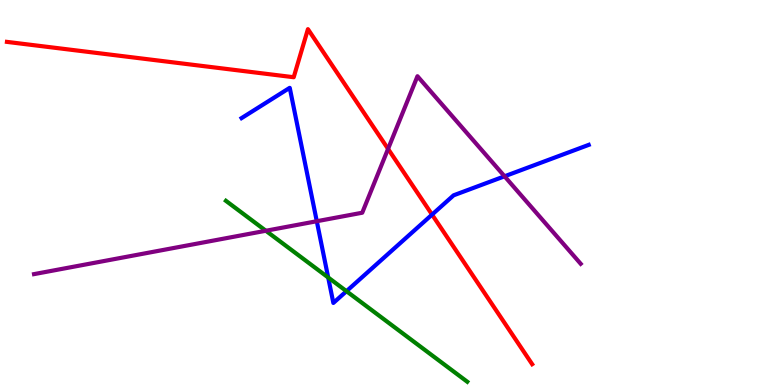[{'lines': ['blue', 'red'], 'intersections': [{'x': 5.57, 'y': 4.43}]}, {'lines': ['green', 'red'], 'intersections': []}, {'lines': ['purple', 'red'], 'intersections': [{'x': 5.01, 'y': 6.13}]}, {'lines': ['blue', 'green'], 'intersections': [{'x': 4.23, 'y': 2.79}, {'x': 4.47, 'y': 2.44}]}, {'lines': ['blue', 'purple'], 'intersections': [{'x': 4.09, 'y': 4.25}, {'x': 6.51, 'y': 5.42}]}, {'lines': ['green', 'purple'], 'intersections': [{'x': 3.43, 'y': 4.01}]}]